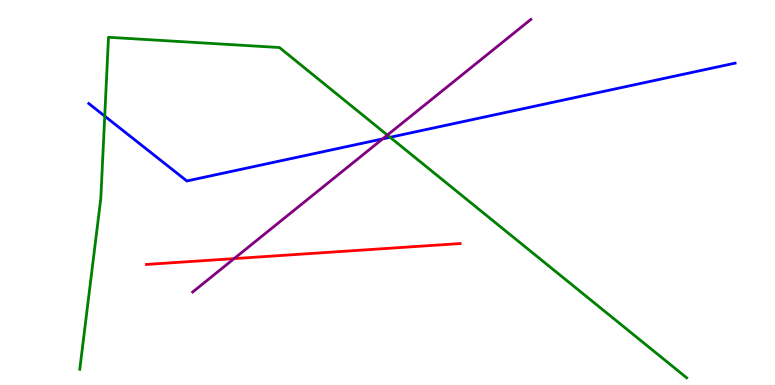[{'lines': ['blue', 'red'], 'intersections': []}, {'lines': ['green', 'red'], 'intersections': []}, {'lines': ['purple', 'red'], 'intersections': [{'x': 3.02, 'y': 3.28}]}, {'lines': ['blue', 'green'], 'intersections': [{'x': 1.35, 'y': 6.98}, {'x': 5.03, 'y': 6.43}]}, {'lines': ['blue', 'purple'], 'intersections': [{'x': 4.94, 'y': 6.39}]}, {'lines': ['green', 'purple'], 'intersections': [{'x': 5.0, 'y': 6.49}]}]